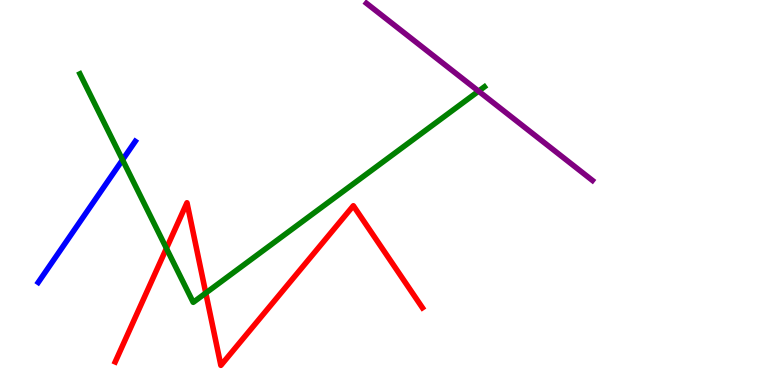[{'lines': ['blue', 'red'], 'intersections': []}, {'lines': ['green', 'red'], 'intersections': [{'x': 2.15, 'y': 3.55}, {'x': 2.66, 'y': 2.39}]}, {'lines': ['purple', 'red'], 'intersections': []}, {'lines': ['blue', 'green'], 'intersections': [{'x': 1.58, 'y': 5.85}]}, {'lines': ['blue', 'purple'], 'intersections': []}, {'lines': ['green', 'purple'], 'intersections': [{'x': 6.18, 'y': 7.63}]}]